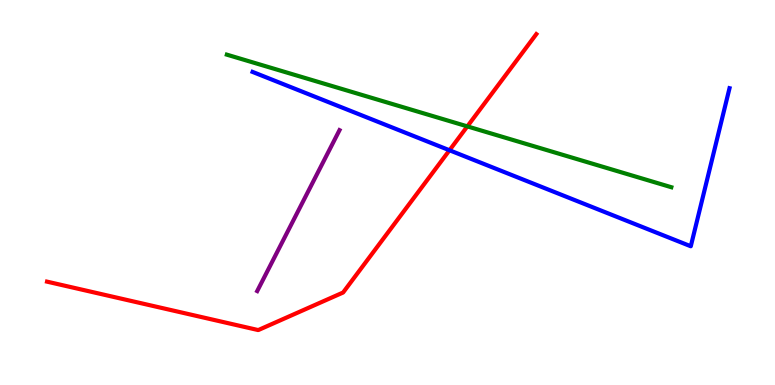[{'lines': ['blue', 'red'], 'intersections': [{'x': 5.8, 'y': 6.1}]}, {'lines': ['green', 'red'], 'intersections': [{'x': 6.03, 'y': 6.72}]}, {'lines': ['purple', 'red'], 'intersections': []}, {'lines': ['blue', 'green'], 'intersections': []}, {'lines': ['blue', 'purple'], 'intersections': []}, {'lines': ['green', 'purple'], 'intersections': []}]